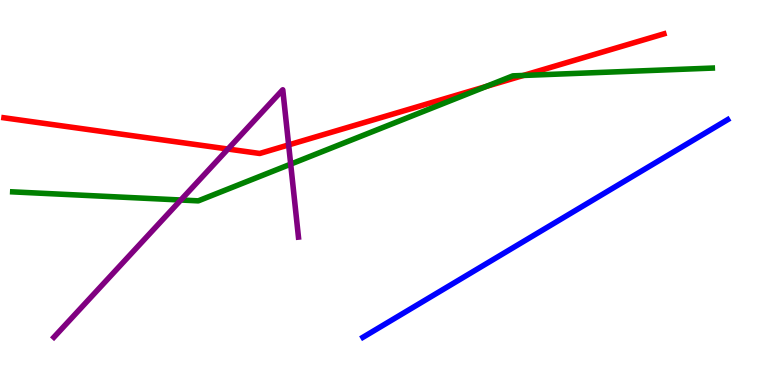[{'lines': ['blue', 'red'], 'intersections': []}, {'lines': ['green', 'red'], 'intersections': [{'x': 6.28, 'y': 7.76}, {'x': 6.75, 'y': 8.04}]}, {'lines': ['purple', 'red'], 'intersections': [{'x': 2.94, 'y': 6.13}, {'x': 3.72, 'y': 6.24}]}, {'lines': ['blue', 'green'], 'intersections': []}, {'lines': ['blue', 'purple'], 'intersections': []}, {'lines': ['green', 'purple'], 'intersections': [{'x': 2.33, 'y': 4.8}, {'x': 3.75, 'y': 5.74}]}]